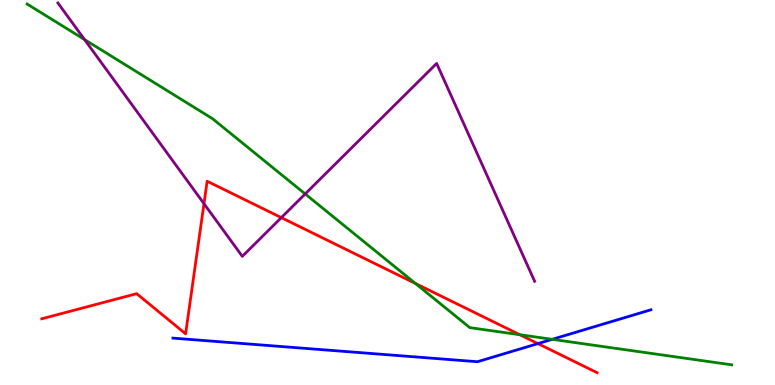[{'lines': ['blue', 'red'], 'intersections': [{'x': 6.94, 'y': 1.07}]}, {'lines': ['green', 'red'], 'intersections': [{'x': 5.36, 'y': 2.64}, {'x': 6.71, 'y': 1.31}]}, {'lines': ['purple', 'red'], 'intersections': [{'x': 2.63, 'y': 4.71}, {'x': 3.63, 'y': 4.35}]}, {'lines': ['blue', 'green'], 'intersections': [{'x': 7.13, 'y': 1.19}]}, {'lines': ['blue', 'purple'], 'intersections': []}, {'lines': ['green', 'purple'], 'intersections': [{'x': 1.09, 'y': 8.97}, {'x': 3.94, 'y': 4.96}]}]